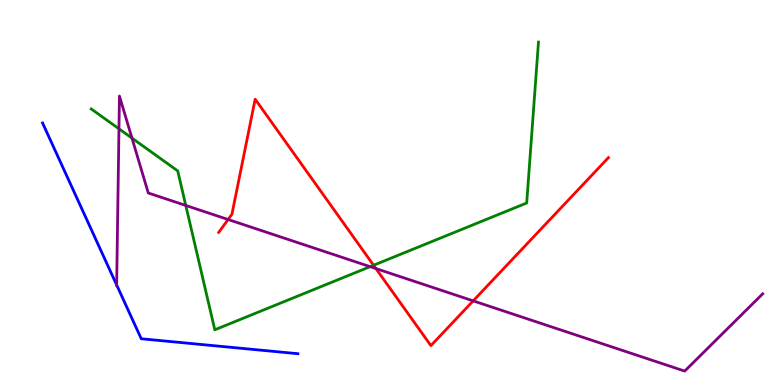[{'lines': ['blue', 'red'], 'intersections': []}, {'lines': ['green', 'red'], 'intersections': [{'x': 4.82, 'y': 3.11}]}, {'lines': ['purple', 'red'], 'intersections': [{'x': 2.94, 'y': 4.3}, {'x': 4.85, 'y': 3.02}, {'x': 6.11, 'y': 2.19}]}, {'lines': ['blue', 'green'], 'intersections': []}, {'lines': ['blue', 'purple'], 'intersections': [{'x': 1.51, 'y': 2.6}]}, {'lines': ['green', 'purple'], 'intersections': [{'x': 1.53, 'y': 6.65}, {'x': 1.7, 'y': 6.41}, {'x': 2.4, 'y': 4.66}, {'x': 4.78, 'y': 3.07}]}]